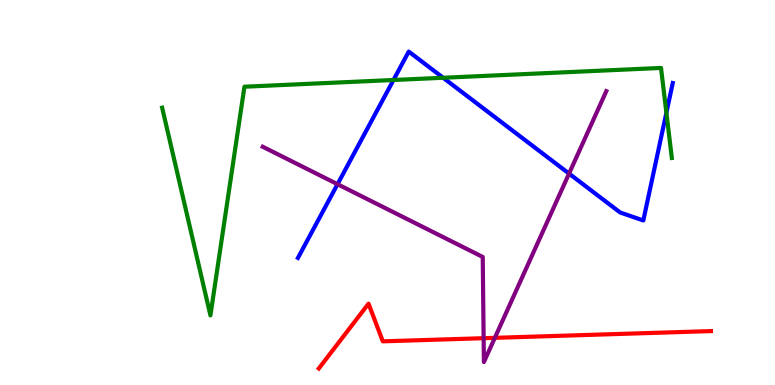[{'lines': ['blue', 'red'], 'intersections': []}, {'lines': ['green', 'red'], 'intersections': []}, {'lines': ['purple', 'red'], 'intersections': [{'x': 6.24, 'y': 1.22}, {'x': 6.38, 'y': 1.22}]}, {'lines': ['blue', 'green'], 'intersections': [{'x': 5.08, 'y': 7.92}, {'x': 5.72, 'y': 7.98}, {'x': 8.6, 'y': 7.07}]}, {'lines': ['blue', 'purple'], 'intersections': [{'x': 4.36, 'y': 5.22}, {'x': 7.34, 'y': 5.49}]}, {'lines': ['green', 'purple'], 'intersections': []}]